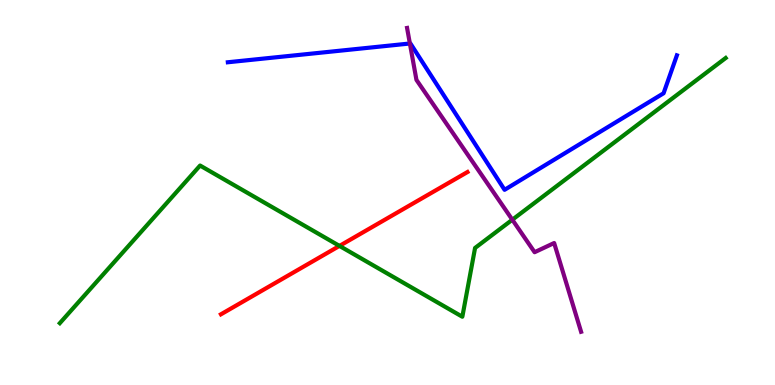[{'lines': ['blue', 'red'], 'intersections': []}, {'lines': ['green', 'red'], 'intersections': [{'x': 4.38, 'y': 3.61}]}, {'lines': ['purple', 'red'], 'intersections': []}, {'lines': ['blue', 'green'], 'intersections': []}, {'lines': ['blue', 'purple'], 'intersections': [{'x': 5.29, 'y': 8.87}]}, {'lines': ['green', 'purple'], 'intersections': [{'x': 6.61, 'y': 4.29}]}]